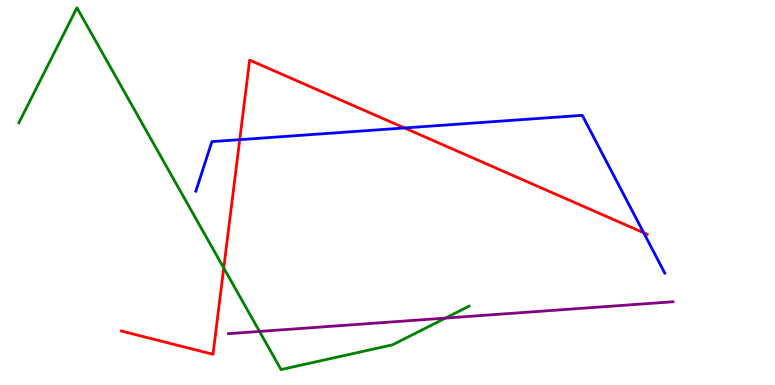[{'lines': ['blue', 'red'], 'intersections': [{'x': 3.09, 'y': 6.37}, {'x': 5.22, 'y': 6.68}, {'x': 8.31, 'y': 3.95}]}, {'lines': ['green', 'red'], 'intersections': [{'x': 2.89, 'y': 3.04}]}, {'lines': ['purple', 'red'], 'intersections': []}, {'lines': ['blue', 'green'], 'intersections': []}, {'lines': ['blue', 'purple'], 'intersections': []}, {'lines': ['green', 'purple'], 'intersections': [{'x': 3.35, 'y': 1.39}, {'x': 5.75, 'y': 1.74}]}]